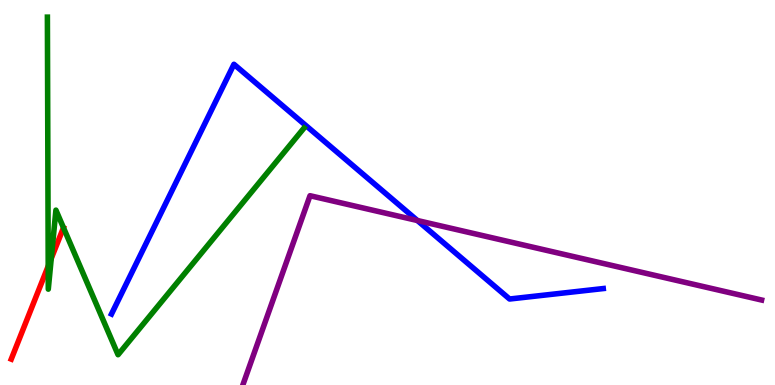[{'lines': ['blue', 'red'], 'intersections': []}, {'lines': ['green', 'red'], 'intersections': [{'x': 0.622, 'y': 3.09}, {'x': 0.661, 'y': 3.29}]}, {'lines': ['purple', 'red'], 'intersections': []}, {'lines': ['blue', 'green'], 'intersections': []}, {'lines': ['blue', 'purple'], 'intersections': [{'x': 5.39, 'y': 4.27}]}, {'lines': ['green', 'purple'], 'intersections': []}]